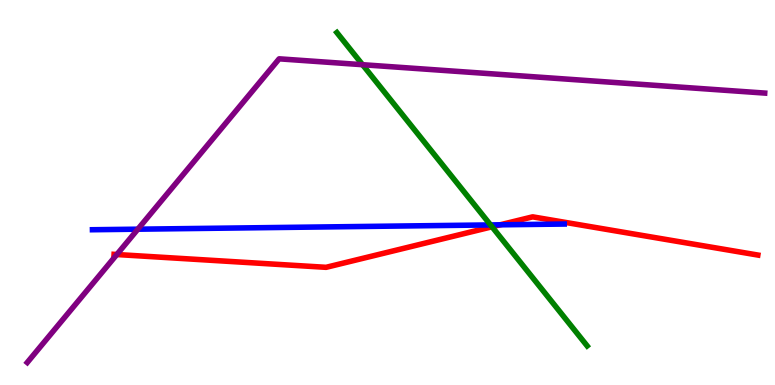[{'lines': ['blue', 'red'], 'intersections': [{'x': 6.45, 'y': 4.16}]}, {'lines': ['green', 'red'], 'intersections': [{'x': 6.35, 'y': 4.11}]}, {'lines': ['purple', 'red'], 'intersections': [{'x': 1.51, 'y': 3.39}]}, {'lines': ['blue', 'green'], 'intersections': [{'x': 6.33, 'y': 4.16}]}, {'lines': ['blue', 'purple'], 'intersections': [{'x': 1.78, 'y': 4.05}]}, {'lines': ['green', 'purple'], 'intersections': [{'x': 4.68, 'y': 8.32}]}]